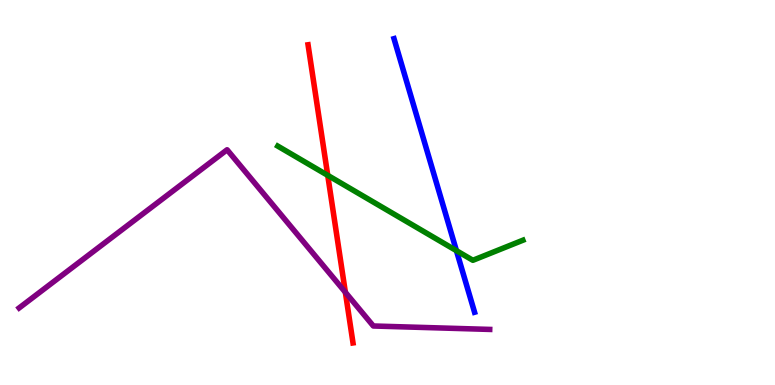[{'lines': ['blue', 'red'], 'intersections': []}, {'lines': ['green', 'red'], 'intersections': [{'x': 4.23, 'y': 5.45}]}, {'lines': ['purple', 'red'], 'intersections': [{'x': 4.46, 'y': 2.41}]}, {'lines': ['blue', 'green'], 'intersections': [{'x': 5.89, 'y': 3.49}]}, {'lines': ['blue', 'purple'], 'intersections': []}, {'lines': ['green', 'purple'], 'intersections': []}]